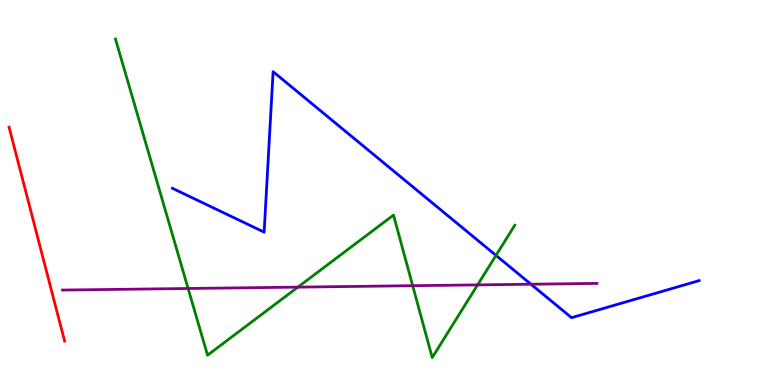[{'lines': ['blue', 'red'], 'intersections': []}, {'lines': ['green', 'red'], 'intersections': []}, {'lines': ['purple', 'red'], 'intersections': []}, {'lines': ['blue', 'green'], 'intersections': [{'x': 6.4, 'y': 3.37}]}, {'lines': ['blue', 'purple'], 'intersections': [{'x': 6.85, 'y': 2.62}]}, {'lines': ['green', 'purple'], 'intersections': [{'x': 2.43, 'y': 2.51}, {'x': 3.84, 'y': 2.54}, {'x': 5.33, 'y': 2.58}, {'x': 6.16, 'y': 2.6}]}]